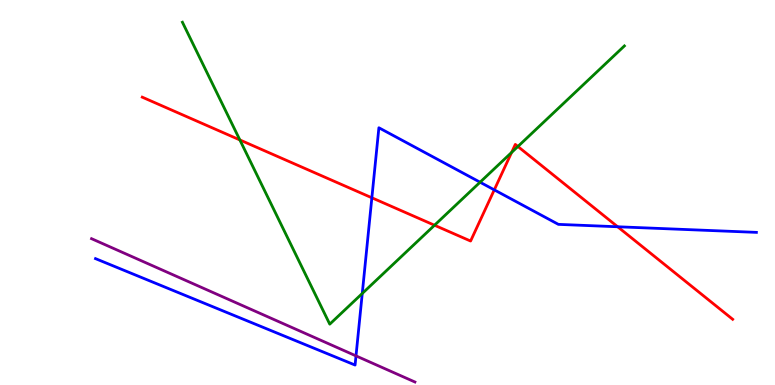[{'lines': ['blue', 'red'], 'intersections': [{'x': 4.8, 'y': 4.86}, {'x': 6.38, 'y': 5.07}, {'x': 7.97, 'y': 4.11}]}, {'lines': ['green', 'red'], 'intersections': [{'x': 3.09, 'y': 6.37}, {'x': 5.61, 'y': 4.15}, {'x': 6.6, 'y': 6.04}, {'x': 6.68, 'y': 6.19}]}, {'lines': ['purple', 'red'], 'intersections': []}, {'lines': ['blue', 'green'], 'intersections': [{'x': 4.67, 'y': 2.38}, {'x': 6.19, 'y': 5.27}]}, {'lines': ['blue', 'purple'], 'intersections': [{'x': 4.59, 'y': 0.756}]}, {'lines': ['green', 'purple'], 'intersections': []}]